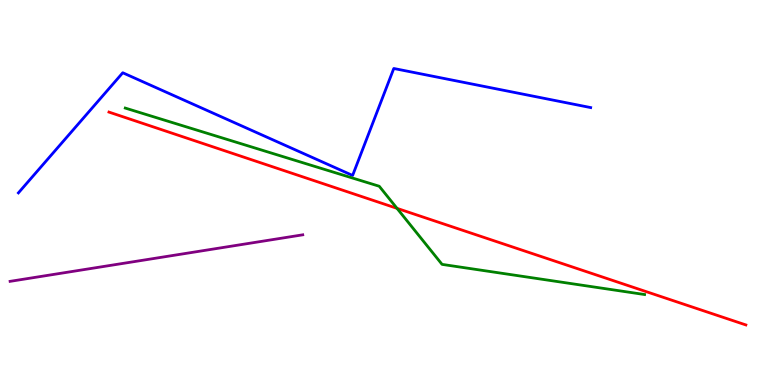[{'lines': ['blue', 'red'], 'intersections': []}, {'lines': ['green', 'red'], 'intersections': [{'x': 5.12, 'y': 4.59}]}, {'lines': ['purple', 'red'], 'intersections': []}, {'lines': ['blue', 'green'], 'intersections': []}, {'lines': ['blue', 'purple'], 'intersections': []}, {'lines': ['green', 'purple'], 'intersections': []}]